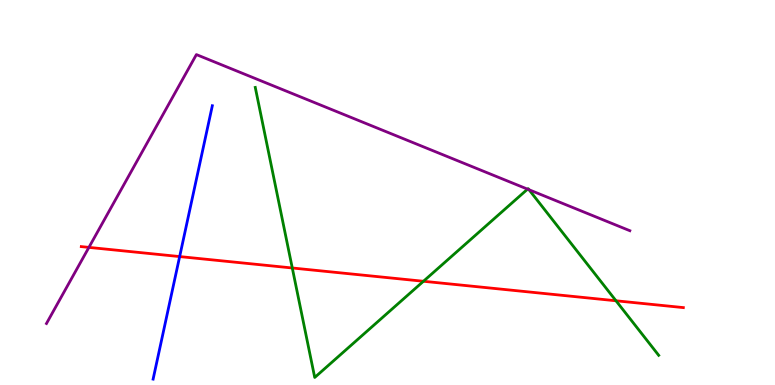[{'lines': ['blue', 'red'], 'intersections': [{'x': 2.32, 'y': 3.34}]}, {'lines': ['green', 'red'], 'intersections': [{'x': 3.77, 'y': 3.04}, {'x': 5.46, 'y': 2.69}, {'x': 7.95, 'y': 2.19}]}, {'lines': ['purple', 'red'], 'intersections': [{'x': 1.15, 'y': 3.57}]}, {'lines': ['blue', 'green'], 'intersections': []}, {'lines': ['blue', 'purple'], 'intersections': []}, {'lines': ['green', 'purple'], 'intersections': [{'x': 6.81, 'y': 5.09}, {'x': 6.83, 'y': 5.07}]}]